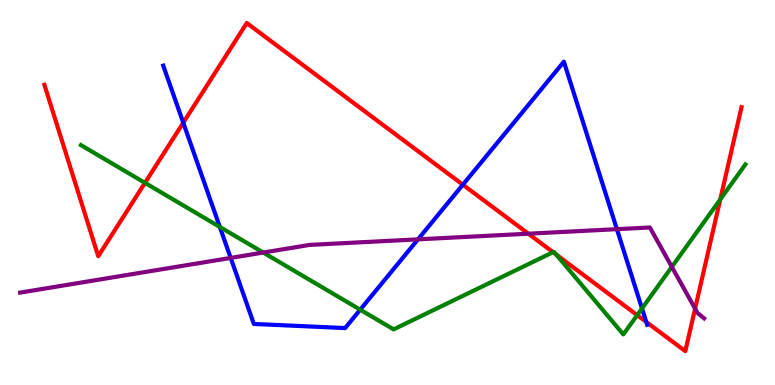[{'lines': ['blue', 'red'], 'intersections': [{'x': 2.36, 'y': 6.81}, {'x': 5.97, 'y': 5.2}, {'x': 8.34, 'y': 1.64}]}, {'lines': ['green', 'red'], 'intersections': [{'x': 1.87, 'y': 5.25}, {'x': 7.14, 'y': 3.45}, {'x': 7.18, 'y': 3.39}, {'x': 8.22, 'y': 1.81}, {'x': 9.29, 'y': 4.82}]}, {'lines': ['purple', 'red'], 'intersections': [{'x': 6.82, 'y': 3.93}, {'x': 8.97, 'y': 1.98}]}, {'lines': ['blue', 'green'], 'intersections': [{'x': 2.84, 'y': 4.1}, {'x': 4.65, 'y': 1.96}, {'x': 8.28, 'y': 1.99}]}, {'lines': ['blue', 'purple'], 'intersections': [{'x': 2.98, 'y': 3.3}, {'x': 5.39, 'y': 3.78}, {'x': 7.96, 'y': 4.05}]}, {'lines': ['green', 'purple'], 'intersections': [{'x': 3.4, 'y': 3.44}, {'x': 8.67, 'y': 3.07}]}]